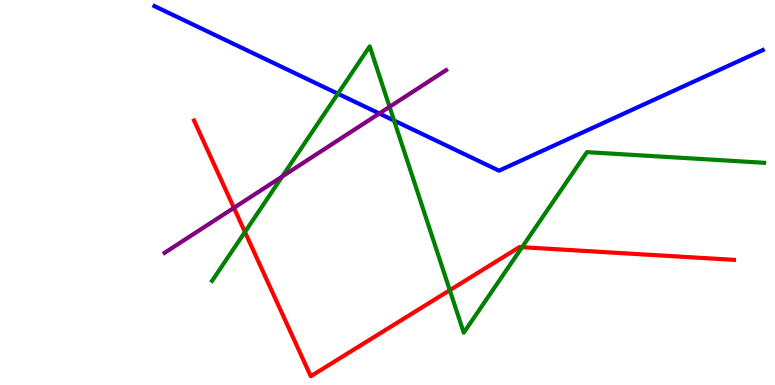[{'lines': ['blue', 'red'], 'intersections': []}, {'lines': ['green', 'red'], 'intersections': [{'x': 3.16, 'y': 3.97}, {'x': 5.8, 'y': 2.46}, {'x': 6.74, 'y': 3.58}]}, {'lines': ['purple', 'red'], 'intersections': [{'x': 3.02, 'y': 4.6}]}, {'lines': ['blue', 'green'], 'intersections': [{'x': 4.36, 'y': 7.57}, {'x': 5.08, 'y': 6.87}]}, {'lines': ['blue', 'purple'], 'intersections': [{'x': 4.89, 'y': 7.05}]}, {'lines': ['green', 'purple'], 'intersections': [{'x': 3.64, 'y': 5.42}, {'x': 5.03, 'y': 7.22}]}]